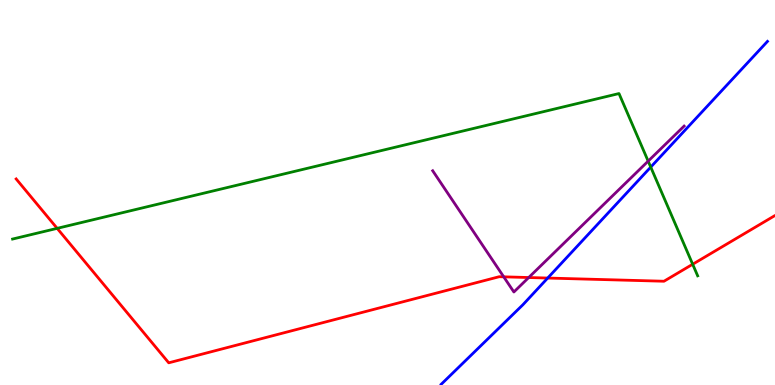[{'lines': ['blue', 'red'], 'intersections': [{'x': 7.07, 'y': 2.78}]}, {'lines': ['green', 'red'], 'intersections': [{'x': 0.738, 'y': 4.07}, {'x': 8.94, 'y': 3.14}]}, {'lines': ['purple', 'red'], 'intersections': [{'x': 6.5, 'y': 2.81}, {'x': 6.82, 'y': 2.79}]}, {'lines': ['blue', 'green'], 'intersections': [{'x': 8.4, 'y': 5.66}]}, {'lines': ['blue', 'purple'], 'intersections': []}, {'lines': ['green', 'purple'], 'intersections': [{'x': 8.36, 'y': 5.81}]}]